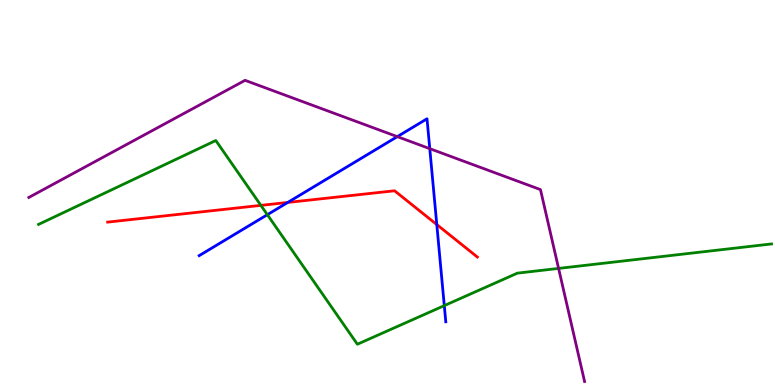[{'lines': ['blue', 'red'], 'intersections': [{'x': 3.71, 'y': 4.74}, {'x': 5.64, 'y': 4.17}]}, {'lines': ['green', 'red'], 'intersections': [{'x': 3.37, 'y': 4.67}]}, {'lines': ['purple', 'red'], 'intersections': []}, {'lines': ['blue', 'green'], 'intersections': [{'x': 3.45, 'y': 4.42}, {'x': 5.73, 'y': 2.06}]}, {'lines': ['blue', 'purple'], 'intersections': [{'x': 5.13, 'y': 6.45}, {'x': 5.55, 'y': 6.14}]}, {'lines': ['green', 'purple'], 'intersections': [{'x': 7.21, 'y': 3.03}]}]